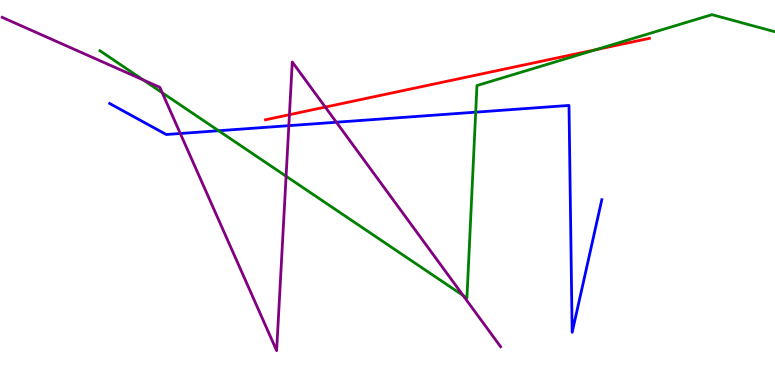[{'lines': ['blue', 'red'], 'intersections': []}, {'lines': ['green', 'red'], 'intersections': [{'x': 7.69, 'y': 8.71}]}, {'lines': ['purple', 'red'], 'intersections': [{'x': 3.73, 'y': 7.02}, {'x': 4.2, 'y': 7.22}]}, {'lines': ['blue', 'green'], 'intersections': [{'x': 2.82, 'y': 6.6}, {'x': 6.14, 'y': 7.09}]}, {'lines': ['blue', 'purple'], 'intersections': [{'x': 2.33, 'y': 6.53}, {'x': 3.73, 'y': 6.74}, {'x': 4.34, 'y': 6.83}]}, {'lines': ['green', 'purple'], 'intersections': [{'x': 1.85, 'y': 7.92}, {'x': 2.09, 'y': 7.59}, {'x': 3.69, 'y': 5.42}, {'x': 5.98, 'y': 2.32}]}]